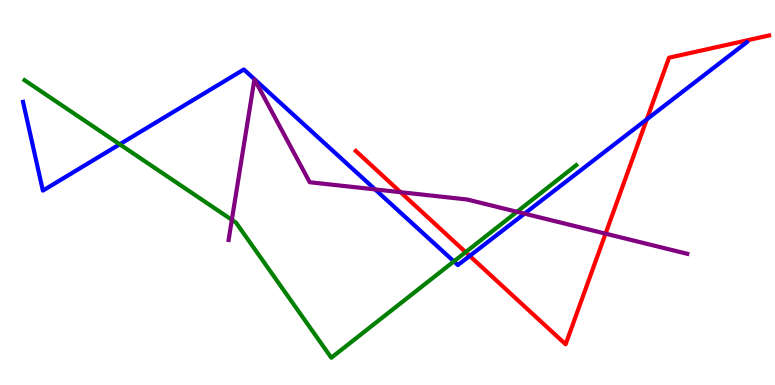[{'lines': ['blue', 'red'], 'intersections': [{'x': 6.06, 'y': 3.35}, {'x': 8.35, 'y': 6.9}]}, {'lines': ['green', 'red'], 'intersections': [{'x': 6.01, 'y': 3.45}]}, {'lines': ['purple', 'red'], 'intersections': [{'x': 5.17, 'y': 5.01}, {'x': 7.81, 'y': 3.93}]}, {'lines': ['blue', 'green'], 'intersections': [{'x': 1.54, 'y': 6.25}, {'x': 5.86, 'y': 3.21}]}, {'lines': ['blue', 'purple'], 'intersections': [{'x': 4.84, 'y': 5.08}, {'x': 6.77, 'y': 4.45}]}, {'lines': ['green', 'purple'], 'intersections': [{'x': 2.99, 'y': 4.29}, {'x': 6.67, 'y': 4.5}]}]